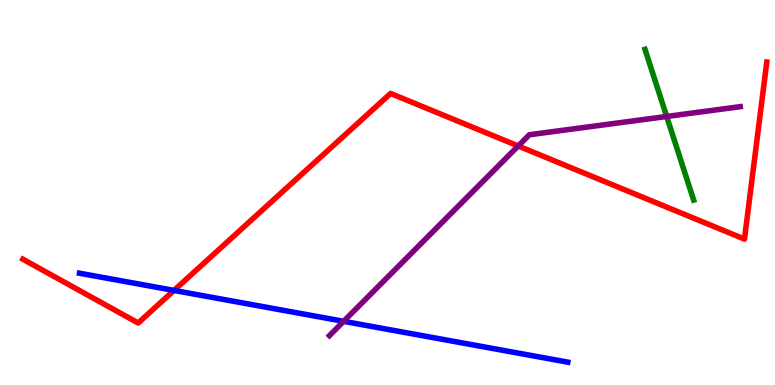[{'lines': ['blue', 'red'], 'intersections': [{'x': 2.24, 'y': 2.46}]}, {'lines': ['green', 'red'], 'intersections': []}, {'lines': ['purple', 'red'], 'intersections': [{'x': 6.69, 'y': 6.21}]}, {'lines': ['blue', 'green'], 'intersections': []}, {'lines': ['blue', 'purple'], 'intersections': [{'x': 4.43, 'y': 1.65}]}, {'lines': ['green', 'purple'], 'intersections': [{'x': 8.6, 'y': 6.97}]}]